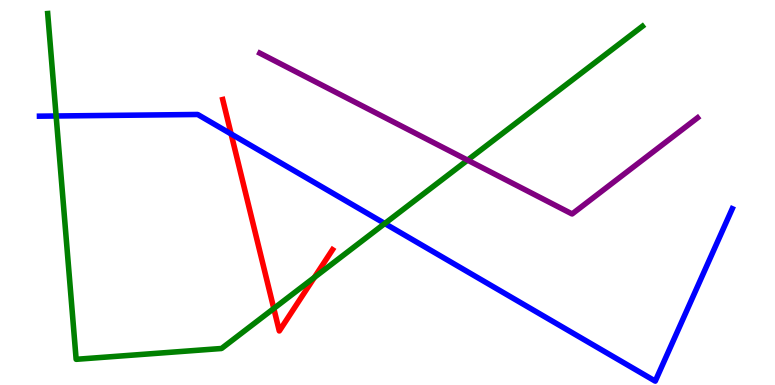[{'lines': ['blue', 'red'], 'intersections': [{'x': 2.98, 'y': 6.52}]}, {'lines': ['green', 'red'], 'intersections': [{'x': 3.53, 'y': 1.99}, {'x': 4.06, 'y': 2.79}]}, {'lines': ['purple', 'red'], 'intersections': []}, {'lines': ['blue', 'green'], 'intersections': [{'x': 0.724, 'y': 6.99}, {'x': 4.96, 'y': 4.19}]}, {'lines': ['blue', 'purple'], 'intersections': []}, {'lines': ['green', 'purple'], 'intersections': [{'x': 6.03, 'y': 5.84}]}]